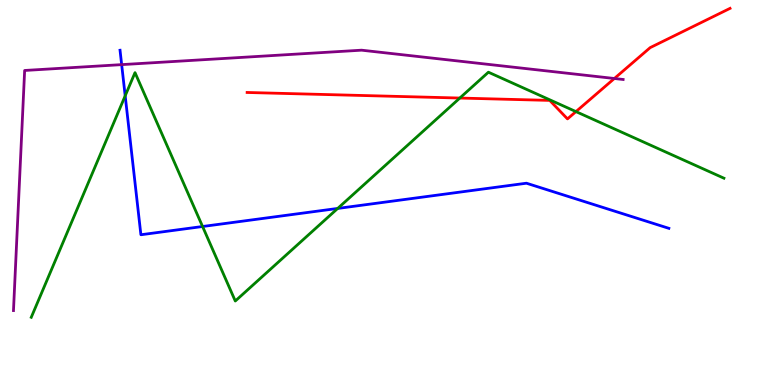[{'lines': ['blue', 'red'], 'intersections': []}, {'lines': ['green', 'red'], 'intersections': [{'x': 5.93, 'y': 7.45}, {'x': 7.43, 'y': 7.1}]}, {'lines': ['purple', 'red'], 'intersections': [{'x': 7.93, 'y': 7.96}]}, {'lines': ['blue', 'green'], 'intersections': [{'x': 1.62, 'y': 7.51}, {'x': 2.61, 'y': 4.12}, {'x': 4.36, 'y': 4.59}]}, {'lines': ['blue', 'purple'], 'intersections': [{'x': 1.57, 'y': 8.32}]}, {'lines': ['green', 'purple'], 'intersections': []}]